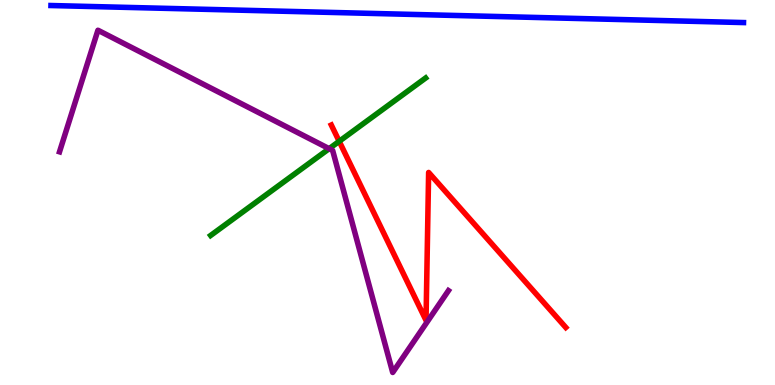[{'lines': ['blue', 'red'], 'intersections': []}, {'lines': ['green', 'red'], 'intersections': [{'x': 4.38, 'y': 6.33}]}, {'lines': ['purple', 'red'], 'intersections': []}, {'lines': ['blue', 'green'], 'intersections': []}, {'lines': ['blue', 'purple'], 'intersections': []}, {'lines': ['green', 'purple'], 'intersections': [{'x': 4.25, 'y': 6.14}]}]